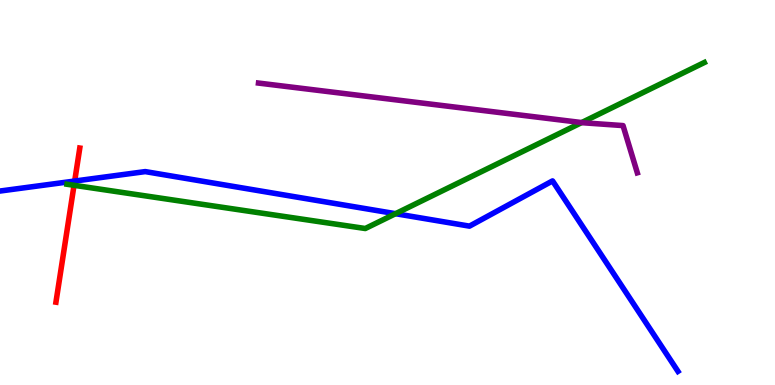[{'lines': ['blue', 'red'], 'intersections': [{'x': 0.964, 'y': 5.3}]}, {'lines': ['green', 'red'], 'intersections': [{'x': 0.955, 'y': 5.19}]}, {'lines': ['purple', 'red'], 'intersections': []}, {'lines': ['blue', 'green'], 'intersections': [{'x': 5.1, 'y': 4.45}]}, {'lines': ['blue', 'purple'], 'intersections': []}, {'lines': ['green', 'purple'], 'intersections': [{'x': 7.51, 'y': 6.82}]}]